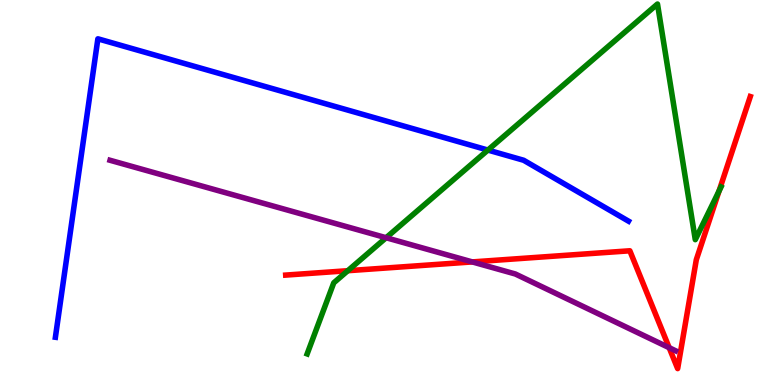[{'lines': ['blue', 'red'], 'intersections': []}, {'lines': ['green', 'red'], 'intersections': [{'x': 4.49, 'y': 2.97}, {'x': 9.28, 'y': 5.04}]}, {'lines': ['purple', 'red'], 'intersections': [{'x': 6.09, 'y': 3.2}, {'x': 8.63, 'y': 0.969}]}, {'lines': ['blue', 'green'], 'intersections': [{'x': 6.3, 'y': 6.1}]}, {'lines': ['blue', 'purple'], 'intersections': []}, {'lines': ['green', 'purple'], 'intersections': [{'x': 4.98, 'y': 3.83}]}]